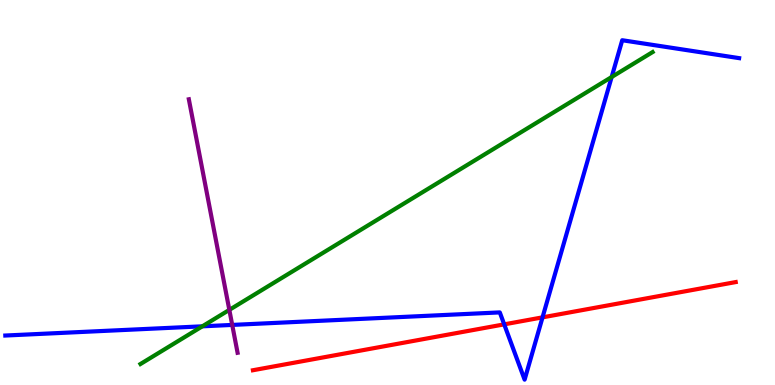[{'lines': ['blue', 'red'], 'intersections': [{'x': 6.51, 'y': 1.58}, {'x': 7.0, 'y': 1.76}]}, {'lines': ['green', 'red'], 'intersections': []}, {'lines': ['purple', 'red'], 'intersections': []}, {'lines': ['blue', 'green'], 'intersections': [{'x': 2.61, 'y': 1.52}, {'x': 7.89, 'y': 8.0}]}, {'lines': ['blue', 'purple'], 'intersections': [{'x': 3.0, 'y': 1.56}]}, {'lines': ['green', 'purple'], 'intersections': [{'x': 2.96, 'y': 1.95}]}]